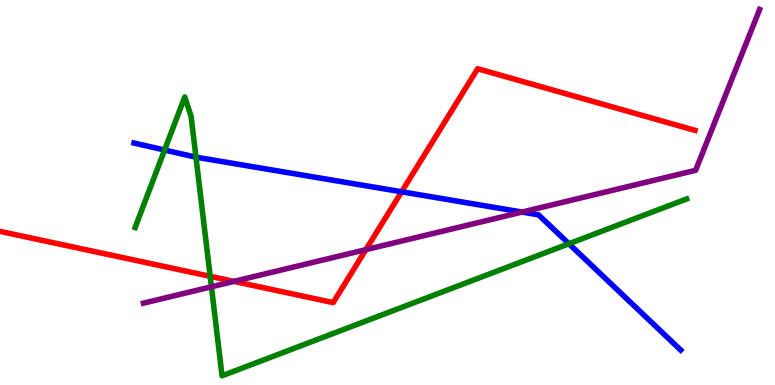[{'lines': ['blue', 'red'], 'intersections': [{'x': 5.18, 'y': 5.02}]}, {'lines': ['green', 'red'], 'intersections': [{'x': 2.71, 'y': 2.82}]}, {'lines': ['purple', 'red'], 'intersections': [{'x': 3.02, 'y': 2.69}, {'x': 4.72, 'y': 3.52}]}, {'lines': ['blue', 'green'], 'intersections': [{'x': 2.12, 'y': 6.1}, {'x': 2.53, 'y': 5.92}, {'x': 7.34, 'y': 3.67}]}, {'lines': ['blue', 'purple'], 'intersections': [{'x': 6.74, 'y': 4.49}]}, {'lines': ['green', 'purple'], 'intersections': [{'x': 2.73, 'y': 2.55}]}]